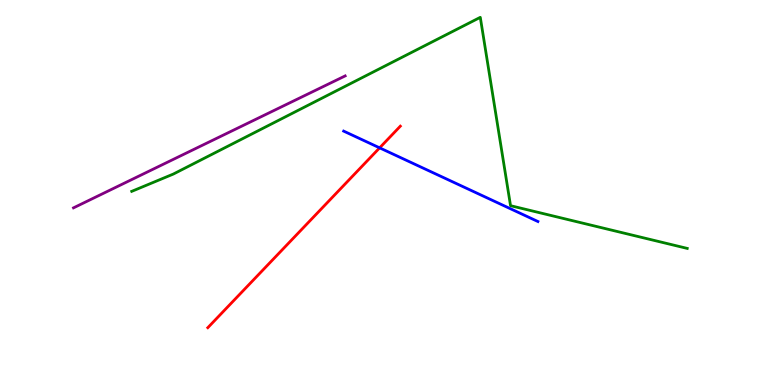[{'lines': ['blue', 'red'], 'intersections': [{'x': 4.9, 'y': 6.16}]}, {'lines': ['green', 'red'], 'intersections': []}, {'lines': ['purple', 'red'], 'intersections': []}, {'lines': ['blue', 'green'], 'intersections': []}, {'lines': ['blue', 'purple'], 'intersections': []}, {'lines': ['green', 'purple'], 'intersections': []}]